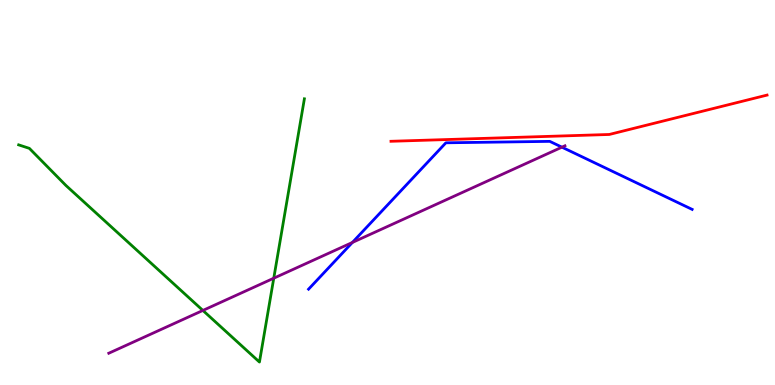[{'lines': ['blue', 'red'], 'intersections': []}, {'lines': ['green', 'red'], 'intersections': []}, {'lines': ['purple', 'red'], 'intersections': []}, {'lines': ['blue', 'green'], 'intersections': []}, {'lines': ['blue', 'purple'], 'intersections': [{'x': 4.55, 'y': 3.7}, {'x': 7.25, 'y': 6.18}]}, {'lines': ['green', 'purple'], 'intersections': [{'x': 2.62, 'y': 1.94}, {'x': 3.53, 'y': 2.77}]}]